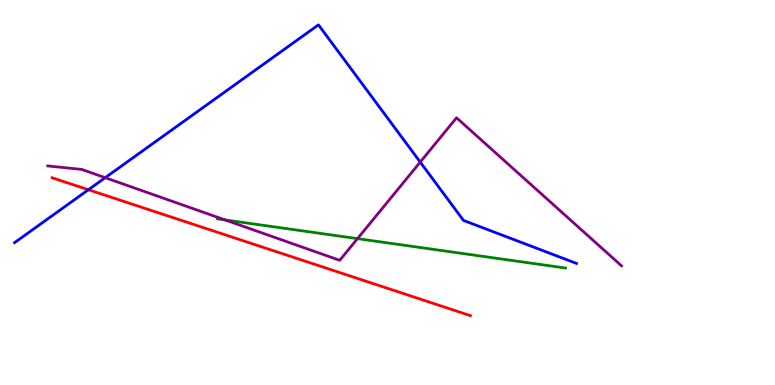[{'lines': ['blue', 'red'], 'intersections': [{'x': 1.14, 'y': 5.07}]}, {'lines': ['green', 'red'], 'intersections': []}, {'lines': ['purple', 'red'], 'intersections': []}, {'lines': ['blue', 'green'], 'intersections': []}, {'lines': ['blue', 'purple'], 'intersections': [{'x': 1.36, 'y': 5.38}, {'x': 5.42, 'y': 5.79}]}, {'lines': ['green', 'purple'], 'intersections': [{'x': 2.9, 'y': 4.29}, {'x': 4.61, 'y': 3.8}]}]